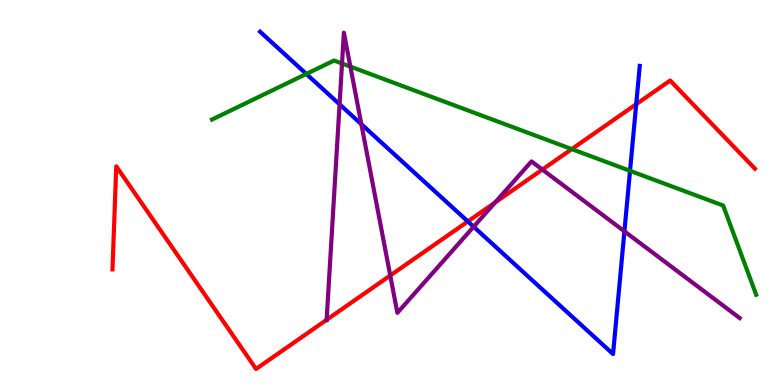[{'lines': ['blue', 'red'], 'intersections': [{'x': 6.04, 'y': 4.25}, {'x': 8.21, 'y': 7.29}]}, {'lines': ['green', 'red'], 'intersections': [{'x': 7.38, 'y': 6.13}]}, {'lines': ['purple', 'red'], 'intersections': [{'x': 4.21, 'y': 1.69}, {'x': 5.04, 'y': 2.84}, {'x': 6.39, 'y': 4.74}, {'x': 7.0, 'y': 5.6}]}, {'lines': ['blue', 'green'], 'intersections': [{'x': 3.95, 'y': 8.08}, {'x': 8.13, 'y': 5.56}]}, {'lines': ['blue', 'purple'], 'intersections': [{'x': 4.38, 'y': 7.29}, {'x': 4.66, 'y': 6.77}, {'x': 6.11, 'y': 4.11}, {'x': 8.06, 'y': 3.99}]}, {'lines': ['green', 'purple'], 'intersections': [{'x': 4.41, 'y': 8.35}, {'x': 4.52, 'y': 8.27}]}]